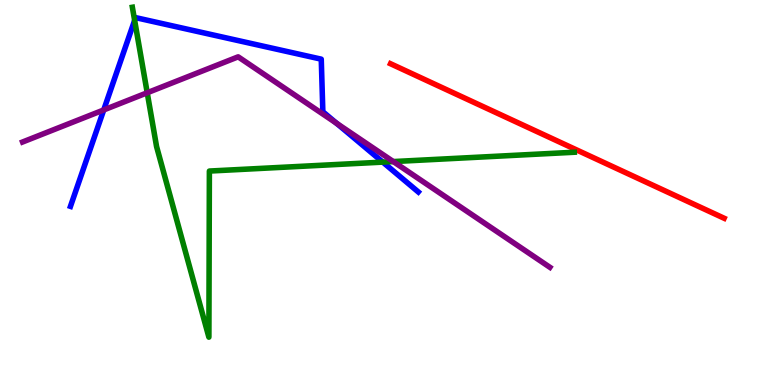[{'lines': ['blue', 'red'], 'intersections': []}, {'lines': ['green', 'red'], 'intersections': []}, {'lines': ['purple', 'red'], 'intersections': []}, {'lines': ['blue', 'green'], 'intersections': [{'x': 1.74, 'y': 9.47}, {'x': 4.94, 'y': 5.79}]}, {'lines': ['blue', 'purple'], 'intersections': [{'x': 1.34, 'y': 7.14}, {'x': 4.34, 'y': 6.8}]}, {'lines': ['green', 'purple'], 'intersections': [{'x': 1.9, 'y': 7.59}, {'x': 5.07, 'y': 5.8}]}]